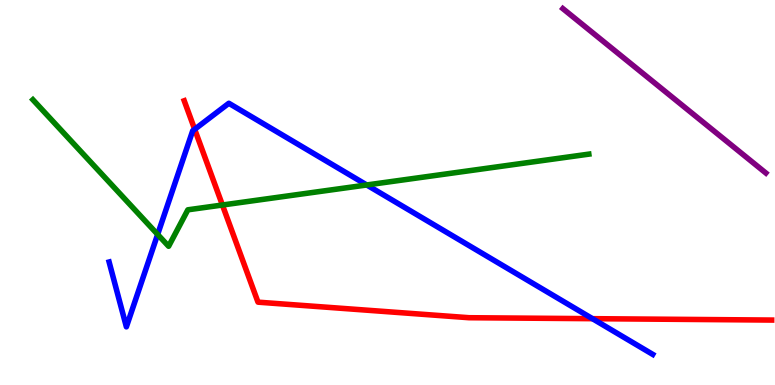[{'lines': ['blue', 'red'], 'intersections': [{'x': 2.51, 'y': 6.64}, {'x': 7.64, 'y': 1.72}]}, {'lines': ['green', 'red'], 'intersections': [{'x': 2.87, 'y': 4.68}]}, {'lines': ['purple', 'red'], 'intersections': []}, {'lines': ['blue', 'green'], 'intersections': [{'x': 2.03, 'y': 3.91}, {'x': 4.73, 'y': 5.2}]}, {'lines': ['blue', 'purple'], 'intersections': []}, {'lines': ['green', 'purple'], 'intersections': []}]